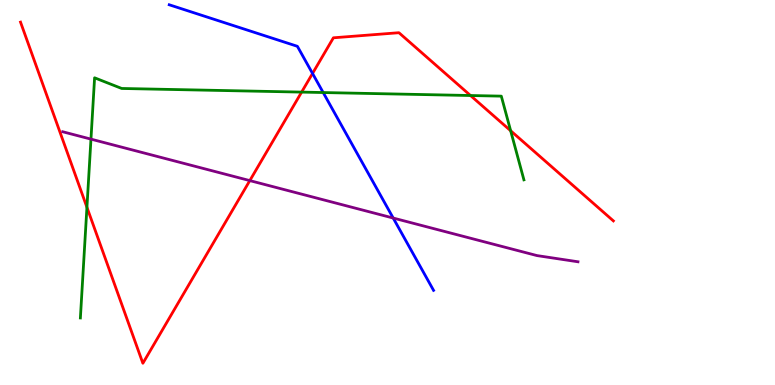[{'lines': ['blue', 'red'], 'intersections': [{'x': 4.03, 'y': 8.09}]}, {'lines': ['green', 'red'], 'intersections': [{'x': 1.12, 'y': 4.62}, {'x': 3.89, 'y': 7.61}, {'x': 6.07, 'y': 7.52}, {'x': 6.59, 'y': 6.6}]}, {'lines': ['purple', 'red'], 'intersections': [{'x': 3.22, 'y': 5.31}]}, {'lines': ['blue', 'green'], 'intersections': [{'x': 4.17, 'y': 7.6}]}, {'lines': ['blue', 'purple'], 'intersections': [{'x': 5.07, 'y': 4.34}]}, {'lines': ['green', 'purple'], 'intersections': [{'x': 1.17, 'y': 6.39}]}]